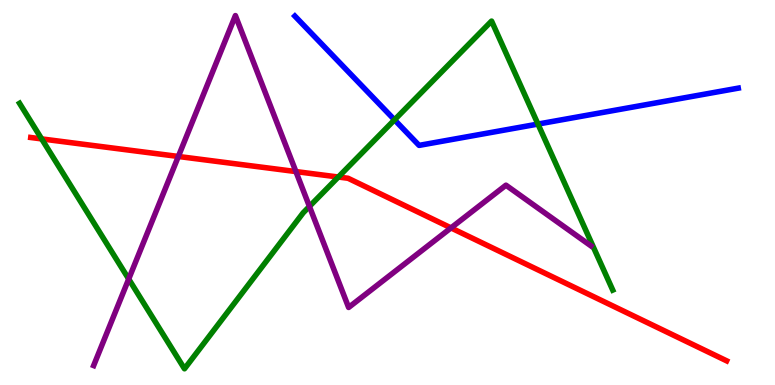[{'lines': ['blue', 'red'], 'intersections': []}, {'lines': ['green', 'red'], 'intersections': [{'x': 0.538, 'y': 6.39}, {'x': 4.37, 'y': 5.4}]}, {'lines': ['purple', 'red'], 'intersections': [{'x': 2.3, 'y': 5.94}, {'x': 3.82, 'y': 5.54}, {'x': 5.82, 'y': 4.08}]}, {'lines': ['blue', 'green'], 'intersections': [{'x': 5.09, 'y': 6.89}, {'x': 6.94, 'y': 6.78}]}, {'lines': ['blue', 'purple'], 'intersections': []}, {'lines': ['green', 'purple'], 'intersections': [{'x': 1.66, 'y': 2.75}, {'x': 3.99, 'y': 4.64}]}]